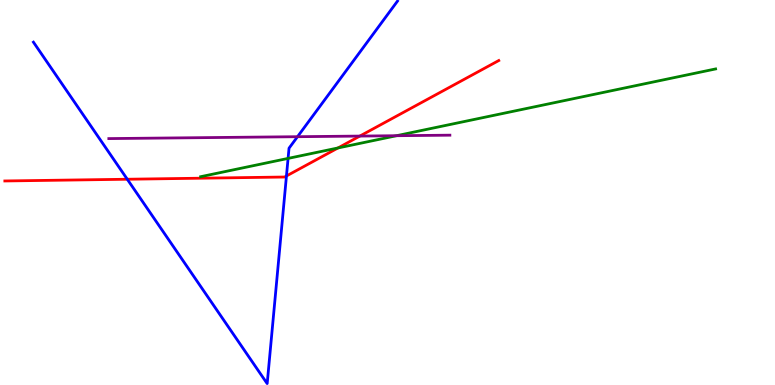[{'lines': ['blue', 'red'], 'intersections': [{'x': 1.64, 'y': 5.34}, {'x': 3.7, 'y': 5.43}]}, {'lines': ['green', 'red'], 'intersections': [{'x': 4.36, 'y': 6.16}]}, {'lines': ['purple', 'red'], 'intersections': [{'x': 4.64, 'y': 6.47}]}, {'lines': ['blue', 'green'], 'intersections': [{'x': 3.72, 'y': 5.89}]}, {'lines': ['blue', 'purple'], 'intersections': [{'x': 3.84, 'y': 6.45}]}, {'lines': ['green', 'purple'], 'intersections': [{'x': 5.12, 'y': 6.48}]}]